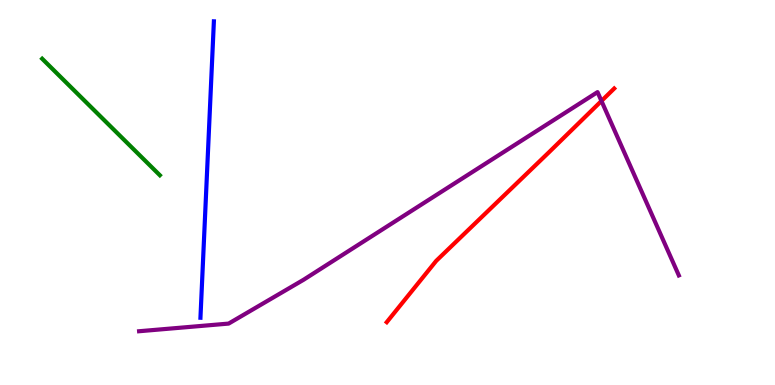[{'lines': ['blue', 'red'], 'intersections': []}, {'lines': ['green', 'red'], 'intersections': []}, {'lines': ['purple', 'red'], 'intersections': [{'x': 7.76, 'y': 7.38}]}, {'lines': ['blue', 'green'], 'intersections': []}, {'lines': ['blue', 'purple'], 'intersections': []}, {'lines': ['green', 'purple'], 'intersections': []}]